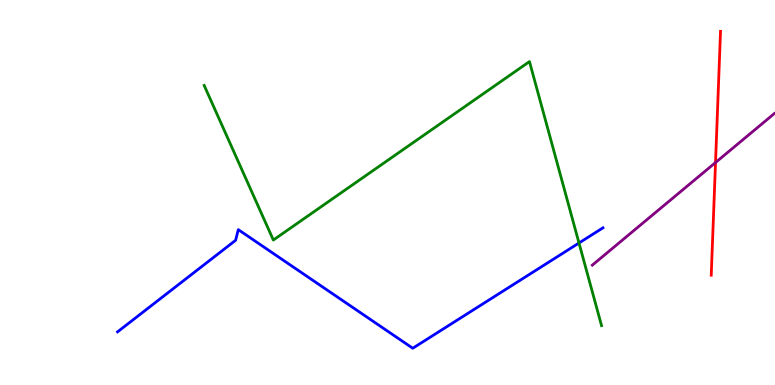[{'lines': ['blue', 'red'], 'intersections': []}, {'lines': ['green', 'red'], 'intersections': []}, {'lines': ['purple', 'red'], 'intersections': [{'x': 9.23, 'y': 5.78}]}, {'lines': ['blue', 'green'], 'intersections': [{'x': 7.47, 'y': 3.69}]}, {'lines': ['blue', 'purple'], 'intersections': []}, {'lines': ['green', 'purple'], 'intersections': []}]